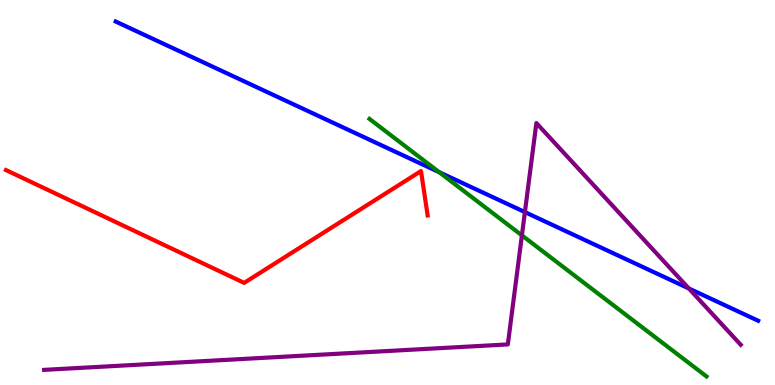[{'lines': ['blue', 'red'], 'intersections': []}, {'lines': ['green', 'red'], 'intersections': []}, {'lines': ['purple', 'red'], 'intersections': []}, {'lines': ['blue', 'green'], 'intersections': [{'x': 5.67, 'y': 5.53}]}, {'lines': ['blue', 'purple'], 'intersections': [{'x': 6.77, 'y': 4.49}, {'x': 8.89, 'y': 2.51}]}, {'lines': ['green', 'purple'], 'intersections': [{'x': 6.73, 'y': 3.89}]}]